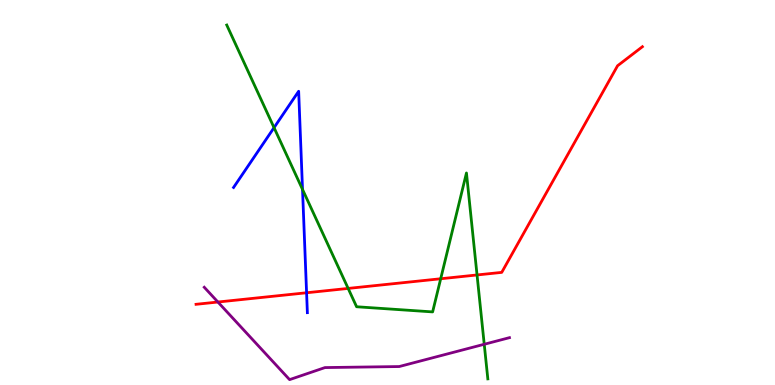[{'lines': ['blue', 'red'], 'intersections': [{'x': 3.96, 'y': 2.4}]}, {'lines': ['green', 'red'], 'intersections': [{'x': 4.49, 'y': 2.51}, {'x': 5.69, 'y': 2.76}, {'x': 6.16, 'y': 2.86}]}, {'lines': ['purple', 'red'], 'intersections': [{'x': 2.81, 'y': 2.16}]}, {'lines': ['blue', 'green'], 'intersections': [{'x': 3.54, 'y': 6.68}, {'x': 3.9, 'y': 5.08}]}, {'lines': ['blue', 'purple'], 'intersections': []}, {'lines': ['green', 'purple'], 'intersections': [{'x': 6.25, 'y': 1.06}]}]